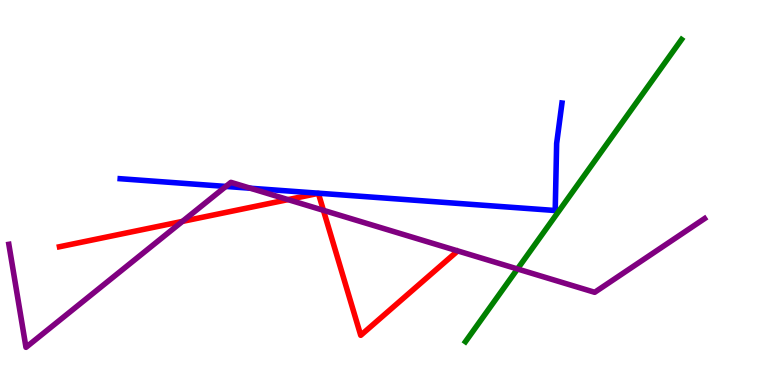[{'lines': ['blue', 'red'], 'intersections': []}, {'lines': ['green', 'red'], 'intersections': []}, {'lines': ['purple', 'red'], 'intersections': [{'x': 2.35, 'y': 4.25}, {'x': 3.72, 'y': 4.82}, {'x': 4.17, 'y': 4.54}]}, {'lines': ['blue', 'green'], 'intersections': []}, {'lines': ['blue', 'purple'], 'intersections': [{'x': 2.91, 'y': 5.16}, {'x': 3.23, 'y': 5.11}]}, {'lines': ['green', 'purple'], 'intersections': [{'x': 6.68, 'y': 3.01}]}]